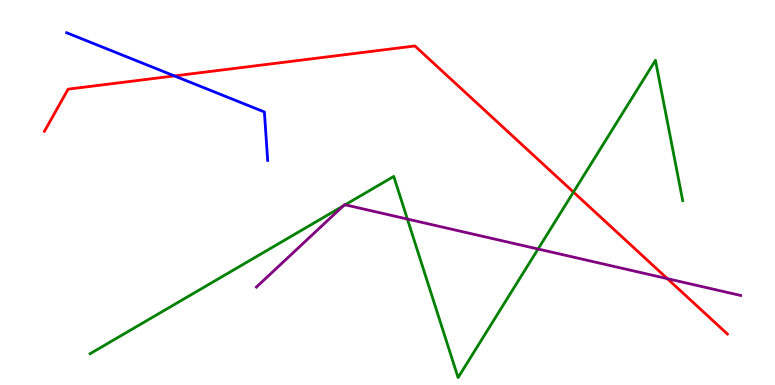[{'lines': ['blue', 'red'], 'intersections': [{'x': 2.25, 'y': 8.03}]}, {'lines': ['green', 'red'], 'intersections': [{'x': 7.4, 'y': 5.01}]}, {'lines': ['purple', 'red'], 'intersections': [{'x': 8.61, 'y': 2.76}]}, {'lines': ['blue', 'green'], 'intersections': []}, {'lines': ['blue', 'purple'], 'intersections': []}, {'lines': ['green', 'purple'], 'intersections': [{'x': 4.43, 'y': 4.65}, {'x': 4.45, 'y': 4.68}, {'x': 5.26, 'y': 4.31}, {'x': 6.94, 'y': 3.53}]}]